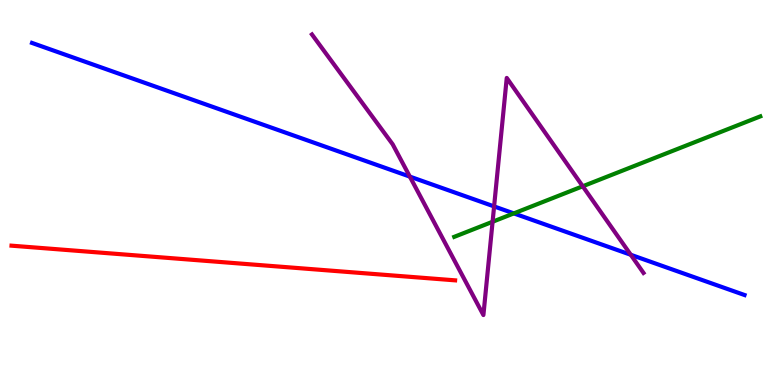[{'lines': ['blue', 'red'], 'intersections': []}, {'lines': ['green', 'red'], 'intersections': []}, {'lines': ['purple', 'red'], 'intersections': []}, {'lines': ['blue', 'green'], 'intersections': [{'x': 6.63, 'y': 4.46}]}, {'lines': ['blue', 'purple'], 'intersections': [{'x': 5.29, 'y': 5.41}, {'x': 6.38, 'y': 4.64}, {'x': 8.14, 'y': 3.38}]}, {'lines': ['green', 'purple'], 'intersections': [{'x': 6.36, 'y': 4.24}, {'x': 7.52, 'y': 5.16}]}]